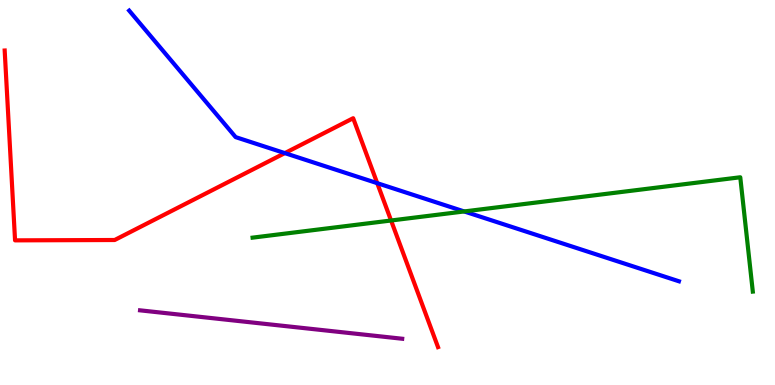[{'lines': ['blue', 'red'], 'intersections': [{'x': 3.68, 'y': 6.02}, {'x': 4.87, 'y': 5.24}]}, {'lines': ['green', 'red'], 'intersections': [{'x': 5.05, 'y': 4.27}]}, {'lines': ['purple', 'red'], 'intersections': []}, {'lines': ['blue', 'green'], 'intersections': [{'x': 5.99, 'y': 4.51}]}, {'lines': ['blue', 'purple'], 'intersections': []}, {'lines': ['green', 'purple'], 'intersections': []}]